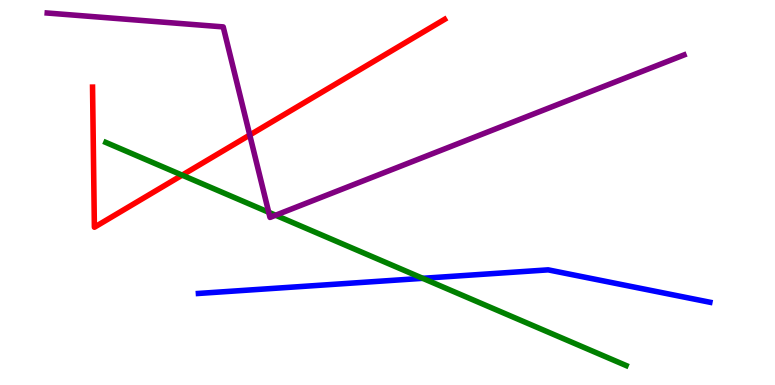[{'lines': ['blue', 'red'], 'intersections': []}, {'lines': ['green', 'red'], 'intersections': [{'x': 2.35, 'y': 5.45}]}, {'lines': ['purple', 'red'], 'intersections': [{'x': 3.22, 'y': 6.49}]}, {'lines': ['blue', 'green'], 'intersections': [{'x': 5.45, 'y': 2.77}]}, {'lines': ['blue', 'purple'], 'intersections': []}, {'lines': ['green', 'purple'], 'intersections': [{'x': 3.47, 'y': 4.49}, {'x': 3.56, 'y': 4.41}]}]